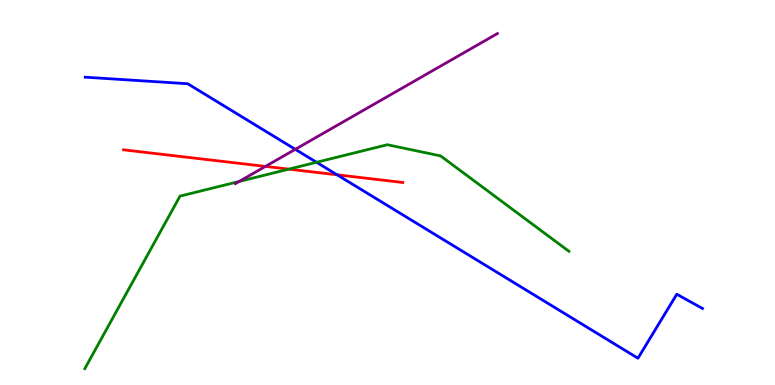[{'lines': ['blue', 'red'], 'intersections': [{'x': 4.35, 'y': 5.46}]}, {'lines': ['green', 'red'], 'intersections': [{'x': 3.73, 'y': 5.61}]}, {'lines': ['purple', 'red'], 'intersections': [{'x': 3.42, 'y': 5.68}]}, {'lines': ['blue', 'green'], 'intersections': [{'x': 4.08, 'y': 5.78}]}, {'lines': ['blue', 'purple'], 'intersections': [{'x': 3.81, 'y': 6.12}]}, {'lines': ['green', 'purple'], 'intersections': [{'x': 3.09, 'y': 5.29}]}]